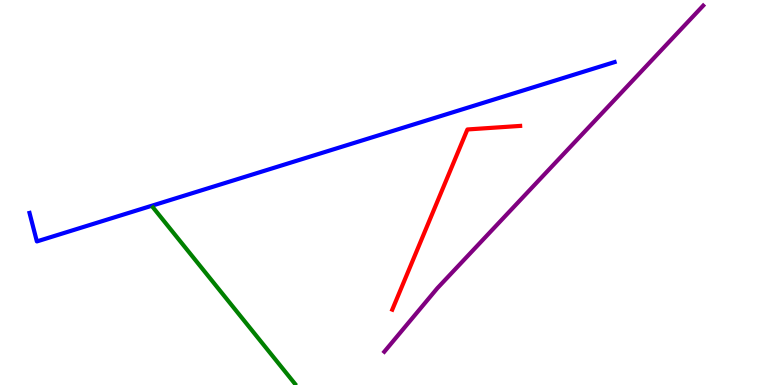[{'lines': ['blue', 'red'], 'intersections': []}, {'lines': ['green', 'red'], 'intersections': []}, {'lines': ['purple', 'red'], 'intersections': []}, {'lines': ['blue', 'green'], 'intersections': []}, {'lines': ['blue', 'purple'], 'intersections': []}, {'lines': ['green', 'purple'], 'intersections': []}]